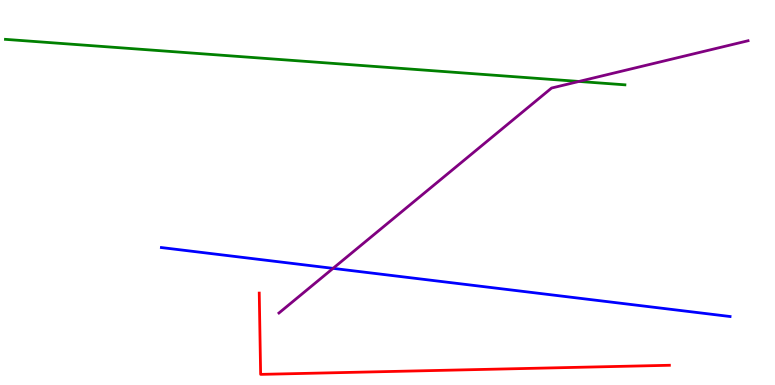[{'lines': ['blue', 'red'], 'intersections': []}, {'lines': ['green', 'red'], 'intersections': []}, {'lines': ['purple', 'red'], 'intersections': []}, {'lines': ['blue', 'green'], 'intersections': []}, {'lines': ['blue', 'purple'], 'intersections': [{'x': 4.3, 'y': 3.03}]}, {'lines': ['green', 'purple'], 'intersections': [{'x': 7.47, 'y': 7.88}]}]